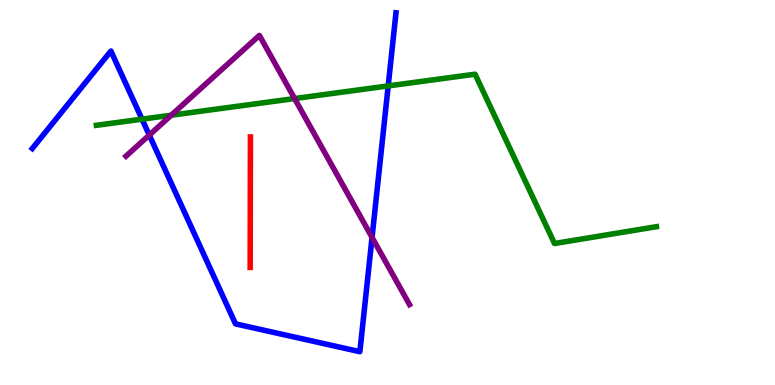[{'lines': ['blue', 'red'], 'intersections': []}, {'lines': ['green', 'red'], 'intersections': []}, {'lines': ['purple', 'red'], 'intersections': []}, {'lines': ['blue', 'green'], 'intersections': [{'x': 1.83, 'y': 6.9}, {'x': 5.01, 'y': 7.77}]}, {'lines': ['blue', 'purple'], 'intersections': [{'x': 1.93, 'y': 6.49}, {'x': 4.8, 'y': 3.83}]}, {'lines': ['green', 'purple'], 'intersections': [{'x': 2.21, 'y': 7.01}, {'x': 3.8, 'y': 7.44}]}]